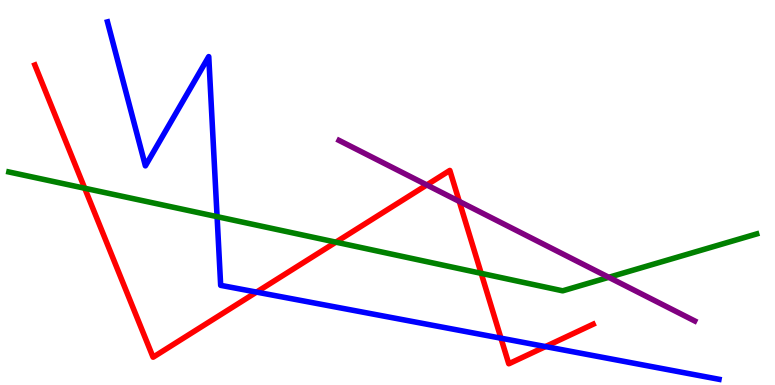[{'lines': ['blue', 'red'], 'intersections': [{'x': 3.31, 'y': 2.41}, {'x': 6.46, 'y': 1.22}, {'x': 7.04, 'y': 0.998}]}, {'lines': ['green', 'red'], 'intersections': [{'x': 1.09, 'y': 5.11}, {'x': 4.33, 'y': 3.71}, {'x': 6.21, 'y': 2.9}]}, {'lines': ['purple', 'red'], 'intersections': [{'x': 5.51, 'y': 5.2}, {'x': 5.93, 'y': 4.77}]}, {'lines': ['blue', 'green'], 'intersections': [{'x': 2.8, 'y': 4.37}]}, {'lines': ['blue', 'purple'], 'intersections': []}, {'lines': ['green', 'purple'], 'intersections': [{'x': 7.85, 'y': 2.8}]}]